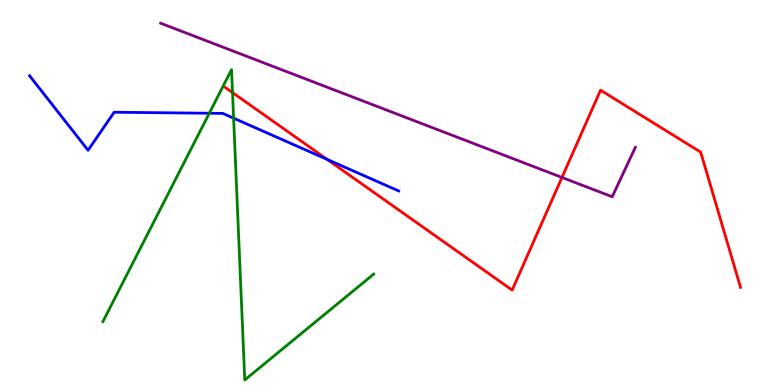[{'lines': ['blue', 'red'], 'intersections': [{'x': 4.22, 'y': 5.86}]}, {'lines': ['green', 'red'], 'intersections': [{'x': 3.0, 'y': 7.6}]}, {'lines': ['purple', 'red'], 'intersections': [{'x': 7.25, 'y': 5.39}]}, {'lines': ['blue', 'green'], 'intersections': [{'x': 2.7, 'y': 7.06}, {'x': 3.01, 'y': 6.93}]}, {'lines': ['blue', 'purple'], 'intersections': []}, {'lines': ['green', 'purple'], 'intersections': []}]